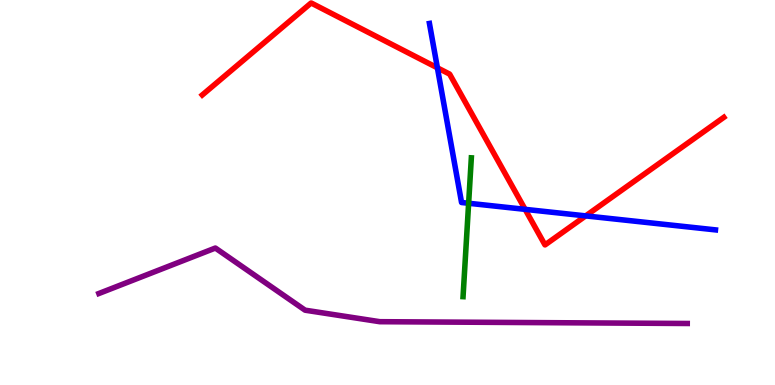[{'lines': ['blue', 'red'], 'intersections': [{'x': 5.64, 'y': 8.24}, {'x': 6.78, 'y': 4.56}, {'x': 7.56, 'y': 4.39}]}, {'lines': ['green', 'red'], 'intersections': []}, {'lines': ['purple', 'red'], 'intersections': []}, {'lines': ['blue', 'green'], 'intersections': [{'x': 6.05, 'y': 4.72}]}, {'lines': ['blue', 'purple'], 'intersections': []}, {'lines': ['green', 'purple'], 'intersections': []}]